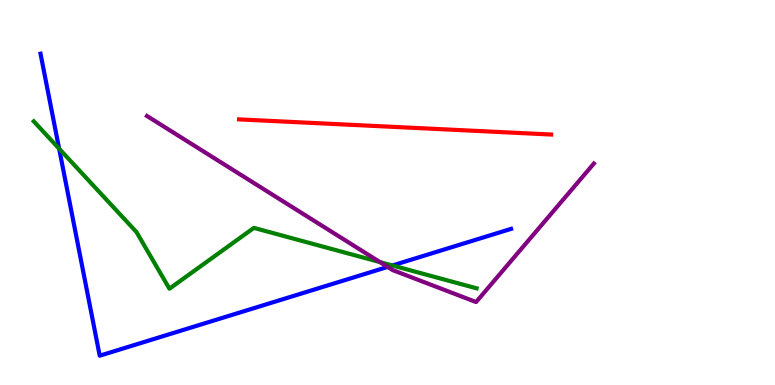[{'lines': ['blue', 'red'], 'intersections': []}, {'lines': ['green', 'red'], 'intersections': []}, {'lines': ['purple', 'red'], 'intersections': []}, {'lines': ['blue', 'green'], 'intersections': [{'x': 0.763, 'y': 6.14}, {'x': 5.06, 'y': 3.1}]}, {'lines': ['blue', 'purple'], 'intersections': [{'x': 5.0, 'y': 3.07}]}, {'lines': ['green', 'purple'], 'intersections': [{'x': 4.9, 'y': 3.19}]}]